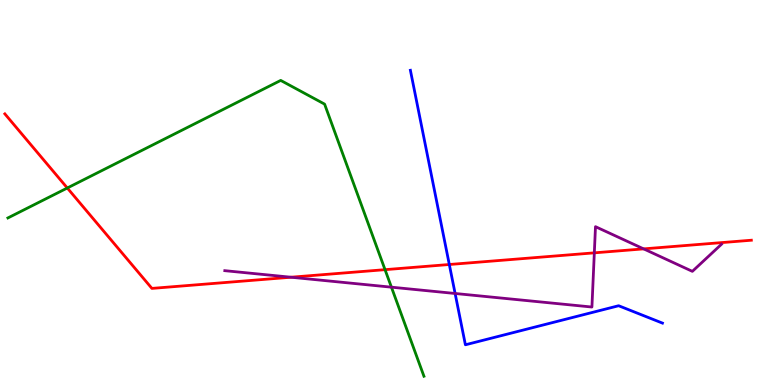[{'lines': ['blue', 'red'], 'intersections': [{'x': 5.8, 'y': 3.13}]}, {'lines': ['green', 'red'], 'intersections': [{'x': 0.868, 'y': 5.12}, {'x': 4.97, 'y': 3.0}]}, {'lines': ['purple', 'red'], 'intersections': [{'x': 3.75, 'y': 2.8}, {'x': 7.67, 'y': 3.43}, {'x': 8.31, 'y': 3.54}]}, {'lines': ['blue', 'green'], 'intersections': []}, {'lines': ['blue', 'purple'], 'intersections': [{'x': 5.87, 'y': 2.38}]}, {'lines': ['green', 'purple'], 'intersections': [{'x': 5.05, 'y': 2.54}]}]